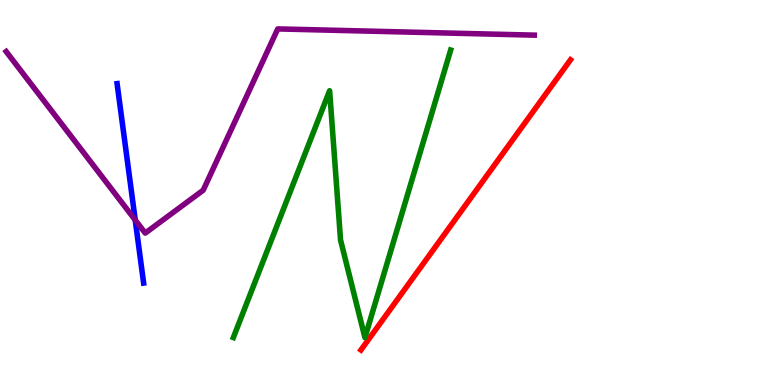[{'lines': ['blue', 'red'], 'intersections': []}, {'lines': ['green', 'red'], 'intersections': []}, {'lines': ['purple', 'red'], 'intersections': []}, {'lines': ['blue', 'green'], 'intersections': []}, {'lines': ['blue', 'purple'], 'intersections': [{'x': 1.74, 'y': 4.28}]}, {'lines': ['green', 'purple'], 'intersections': []}]